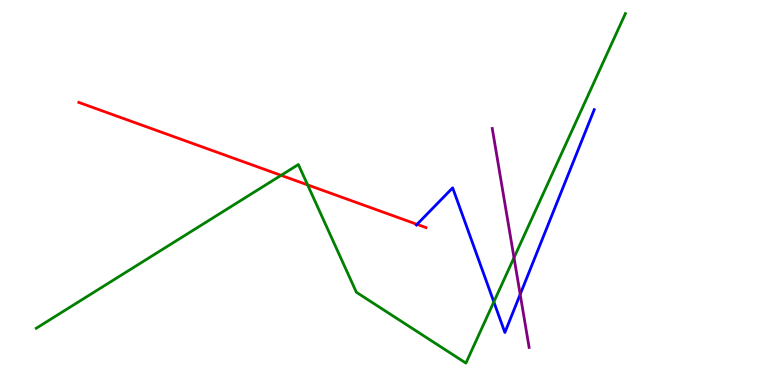[{'lines': ['blue', 'red'], 'intersections': [{'x': 5.38, 'y': 4.17}]}, {'lines': ['green', 'red'], 'intersections': [{'x': 3.63, 'y': 5.45}, {'x': 3.97, 'y': 5.2}]}, {'lines': ['purple', 'red'], 'intersections': []}, {'lines': ['blue', 'green'], 'intersections': [{'x': 6.37, 'y': 2.16}]}, {'lines': ['blue', 'purple'], 'intersections': [{'x': 6.71, 'y': 2.35}]}, {'lines': ['green', 'purple'], 'intersections': [{'x': 6.63, 'y': 3.31}]}]